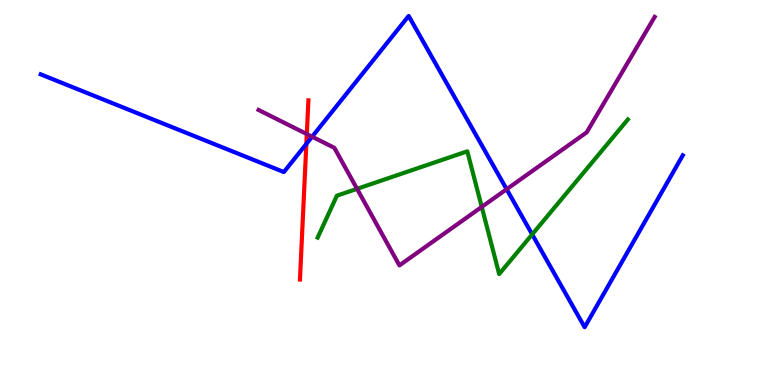[{'lines': ['blue', 'red'], 'intersections': [{'x': 3.95, 'y': 6.26}]}, {'lines': ['green', 'red'], 'intersections': []}, {'lines': ['purple', 'red'], 'intersections': [{'x': 3.96, 'y': 6.52}]}, {'lines': ['blue', 'green'], 'intersections': [{'x': 6.87, 'y': 3.91}]}, {'lines': ['blue', 'purple'], 'intersections': [{'x': 4.03, 'y': 6.45}, {'x': 6.54, 'y': 5.08}]}, {'lines': ['green', 'purple'], 'intersections': [{'x': 4.61, 'y': 5.1}, {'x': 6.22, 'y': 4.63}]}]